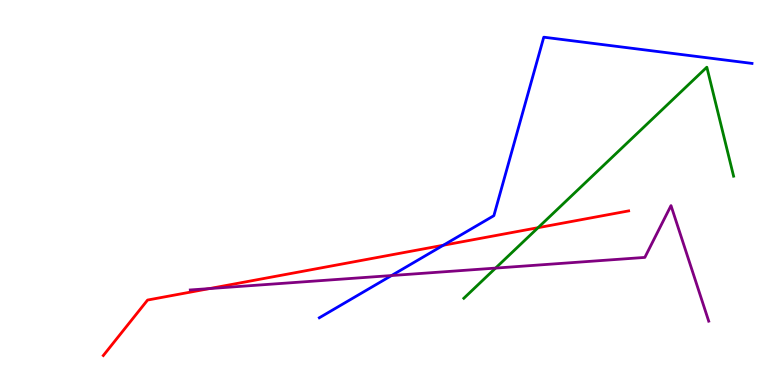[{'lines': ['blue', 'red'], 'intersections': [{'x': 5.72, 'y': 3.63}]}, {'lines': ['green', 'red'], 'intersections': [{'x': 6.94, 'y': 4.09}]}, {'lines': ['purple', 'red'], 'intersections': [{'x': 2.7, 'y': 2.5}]}, {'lines': ['blue', 'green'], 'intersections': []}, {'lines': ['blue', 'purple'], 'intersections': [{'x': 5.05, 'y': 2.84}]}, {'lines': ['green', 'purple'], 'intersections': [{'x': 6.39, 'y': 3.04}]}]